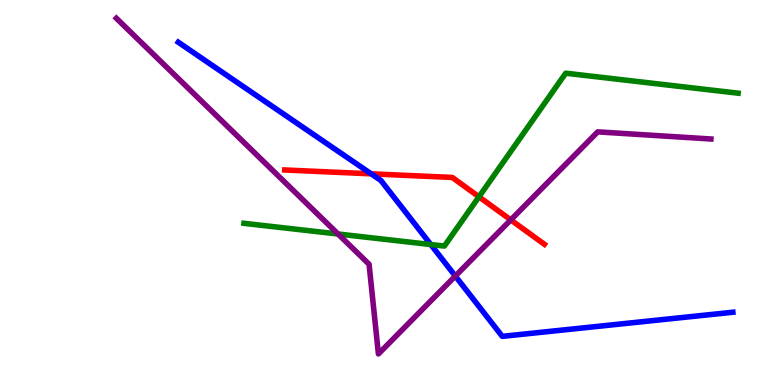[{'lines': ['blue', 'red'], 'intersections': [{'x': 4.79, 'y': 5.48}]}, {'lines': ['green', 'red'], 'intersections': [{'x': 6.18, 'y': 4.89}]}, {'lines': ['purple', 'red'], 'intersections': [{'x': 6.59, 'y': 4.29}]}, {'lines': ['blue', 'green'], 'intersections': [{'x': 5.56, 'y': 3.65}]}, {'lines': ['blue', 'purple'], 'intersections': [{'x': 5.88, 'y': 2.83}]}, {'lines': ['green', 'purple'], 'intersections': [{'x': 4.36, 'y': 3.92}]}]